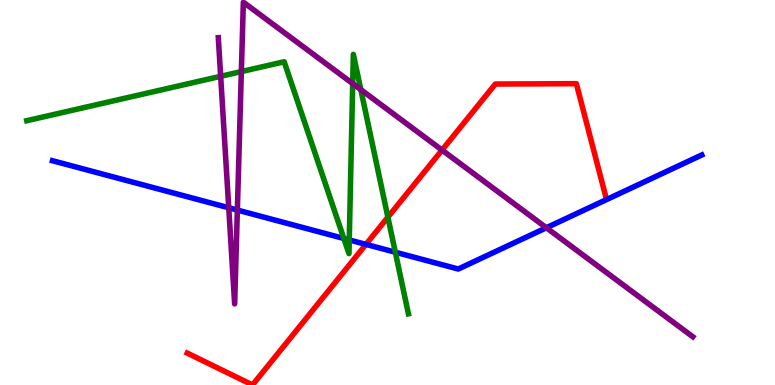[{'lines': ['blue', 'red'], 'intersections': [{'x': 4.72, 'y': 3.65}]}, {'lines': ['green', 'red'], 'intersections': [{'x': 5.01, 'y': 4.36}]}, {'lines': ['purple', 'red'], 'intersections': [{'x': 5.7, 'y': 6.1}]}, {'lines': ['blue', 'green'], 'intersections': [{'x': 4.44, 'y': 3.81}, {'x': 4.51, 'y': 3.77}, {'x': 5.1, 'y': 3.45}]}, {'lines': ['blue', 'purple'], 'intersections': [{'x': 2.95, 'y': 4.6}, {'x': 3.06, 'y': 4.54}, {'x': 7.05, 'y': 4.08}]}, {'lines': ['green', 'purple'], 'intersections': [{'x': 2.85, 'y': 8.02}, {'x': 3.11, 'y': 8.14}, {'x': 4.55, 'y': 7.83}, {'x': 4.66, 'y': 7.67}]}]